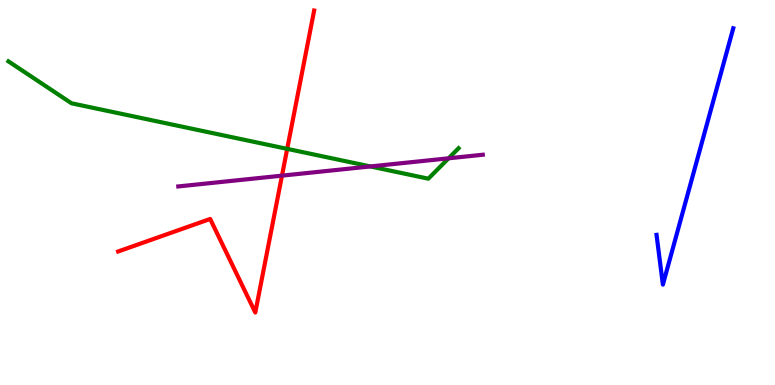[{'lines': ['blue', 'red'], 'intersections': []}, {'lines': ['green', 'red'], 'intersections': [{'x': 3.71, 'y': 6.13}]}, {'lines': ['purple', 'red'], 'intersections': [{'x': 3.64, 'y': 5.44}]}, {'lines': ['blue', 'green'], 'intersections': []}, {'lines': ['blue', 'purple'], 'intersections': []}, {'lines': ['green', 'purple'], 'intersections': [{'x': 4.78, 'y': 5.68}, {'x': 5.79, 'y': 5.89}]}]